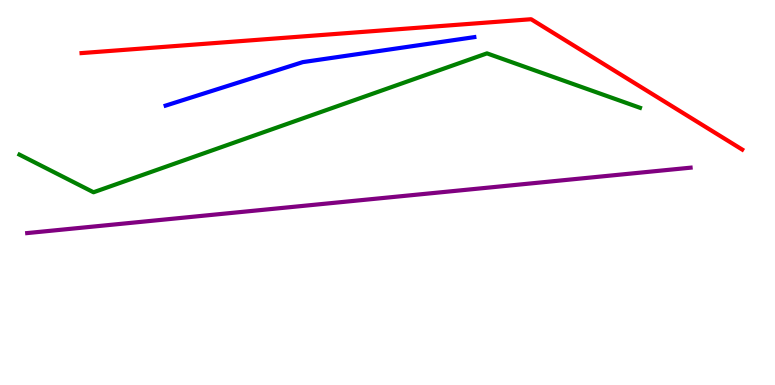[{'lines': ['blue', 'red'], 'intersections': []}, {'lines': ['green', 'red'], 'intersections': []}, {'lines': ['purple', 'red'], 'intersections': []}, {'lines': ['blue', 'green'], 'intersections': []}, {'lines': ['blue', 'purple'], 'intersections': []}, {'lines': ['green', 'purple'], 'intersections': []}]